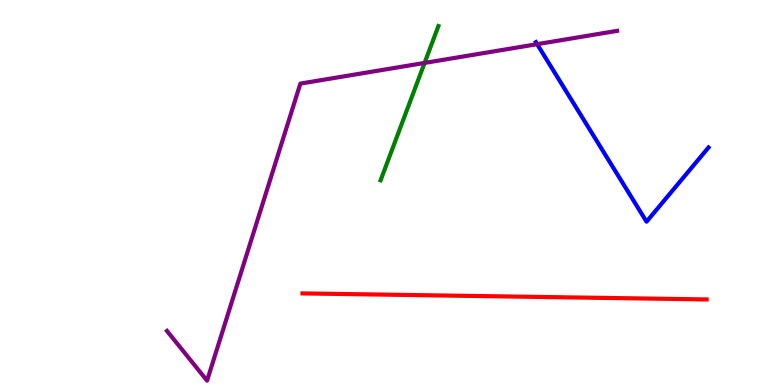[{'lines': ['blue', 'red'], 'intersections': []}, {'lines': ['green', 'red'], 'intersections': []}, {'lines': ['purple', 'red'], 'intersections': []}, {'lines': ['blue', 'green'], 'intersections': []}, {'lines': ['blue', 'purple'], 'intersections': [{'x': 6.93, 'y': 8.85}]}, {'lines': ['green', 'purple'], 'intersections': [{'x': 5.48, 'y': 8.37}]}]